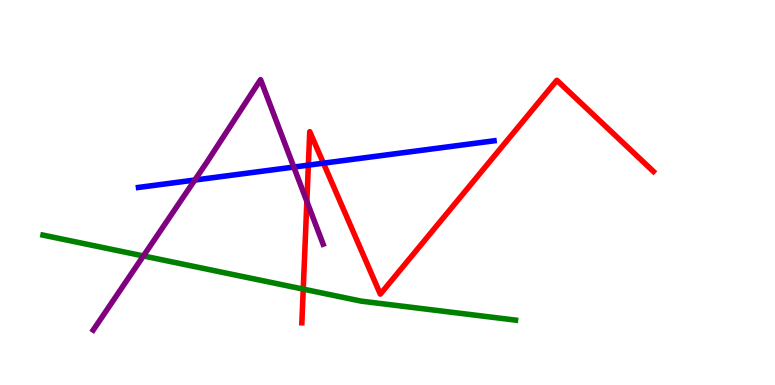[{'lines': ['blue', 'red'], 'intersections': [{'x': 3.98, 'y': 5.71}, {'x': 4.17, 'y': 5.76}]}, {'lines': ['green', 'red'], 'intersections': [{'x': 3.91, 'y': 2.49}]}, {'lines': ['purple', 'red'], 'intersections': [{'x': 3.96, 'y': 4.77}]}, {'lines': ['blue', 'green'], 'intersections': []}, {'lines': ['blue', 'purple'], 'intersections': [{'x': 2.51, 'y': 5.32}, {'x': 3.79, 'y': 5.66}]}, {'lines': ['green', 'purple'], 'intersections': [{'x': 1.85, 'y': 3.35}]}]